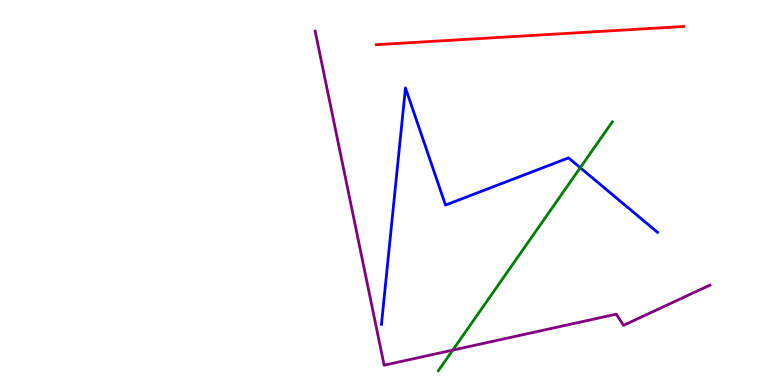[{'lines': ['blue', 'red'], 'intersections': []}, {'lines': ['green', 'red'], 'intersections': []}, {'lines': ['purple', 'red'], 'intersections': []}, {'lines': ['blue', 'green'], 'intersections': [{'x': 7.49, 'y': 5.64}]}, {'lines': ['blue', 'purple'], 'intersections': []}, {'lines': ['green', 'purple'], 'intersections': [{'x': 5.84, 'y': 0.906}]}]